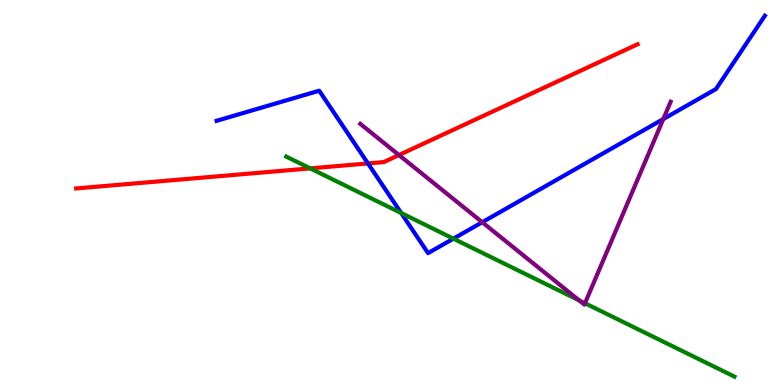[{'lines': ['blue', 'red'], 'intersections': [{'x': 4.75, 'y': 5.75}]}, {'lines': ['green', 'red'], 'intersections': [{'x': 4.0, 'y': 5.63}]}, {'lines': ['purple', 'red'], 'intersections': [{'x': 5.15, 'y': 5.97}]}, {'lines': ['blue', 'green'], 'intersections': [{'x': 5.18, 'y': 4.47}, {'x': 5.85, 'y': 3.8}]}, {'lines': ['blue', 'purple'], 'intersections': [{'x': 6.22, 'y': 4.23}, {'x': 8.56, 'y': 6.91}]}, {'lines': ['green', 'purple'], 'intersections': [{'x': 7.47, 'y': 2.2}, {'x': 7.55, 'y': 2.12}]}]